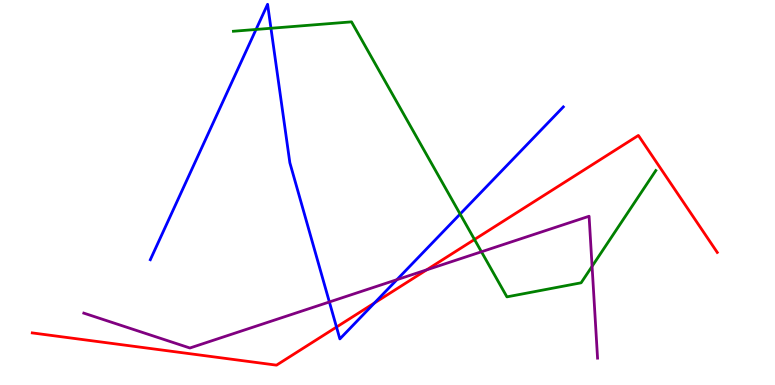[{'lines': ['blue', 'red'], 'intersections': [{'x': 4.34, 'y': 1.5}, {'x': 4.83, 'y': 2.13}]}, {'lines': ['green', 'red'], 'intersections': [{'x': 6.12, 'y': 3.78}]}, {'lines': ['purple', 'red'], 'intersections': [{'x': 5.5, 'y': 2.99}]}, {'lines': ['blue', 'green'], 'intersections': [{'x': 3.3, 'y': 9.23}, {'x': 3.5, 'y': 9.27}, {'x': 5.94, 'y': 4.44}]}, {'lines': ['blue', 'purple'], 'intersections': [{'x': 4.25, 'y': 2.16}, {'x': 5.12, 'y': 2.74}]}, {'lines': ['green', 'purple'], 'intersections': [{'x': 6.21, 'y': 3.46}, {'x': 7.64, 'y': 3.08}]}]